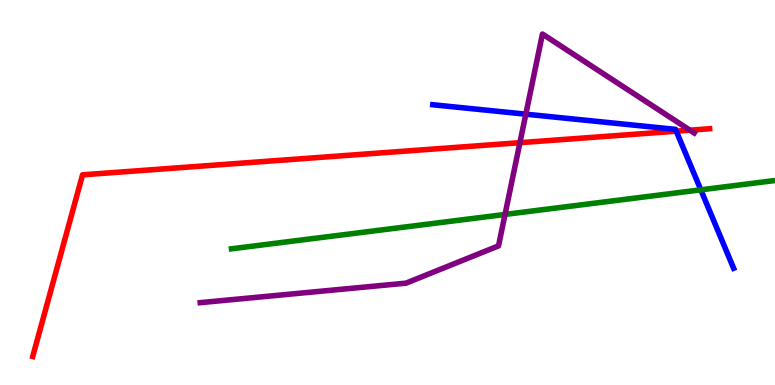[{'lines': ['blue', 'red'], 'intersections': [{'x': 8.73, 'y': 6.59}]}, {'lines': ['green', 'red'], 'intersections': []}, {'lines': ['purple', 'red'], 'intersections': [{'x': 6.71, 'y': 6.29}, {'x': 8.9, 'y': 6.62}]}, {'lines': ['blue', 'green'], 'intersections': [{'x': 9.04, 'y': 5.07}]}, {'lines': ['blue', 'purple'], 'intersections': [{'x': 6.78, 'y': 7.03}]}, {'lines': ['green', 'purple'], 'intersections': [{'x': 6.52, 'y': 4.43}]}]